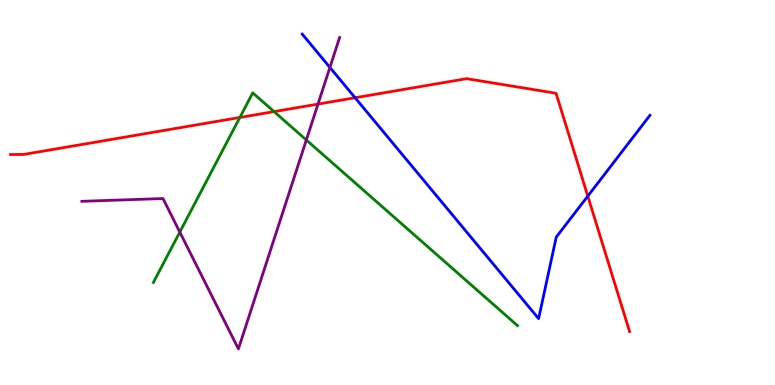[{'lines': ['blue', 'red'], 'intersections': [{'x': 4.58, 'y': 7.46}, {'x': 7.58, 'y': 4.91}]}, {'lines': ['green', 'red'], 'intersections': [{'x': 3.09, 'y': 6.95}, {'x': 3.54, 'y': 7.1}]}, {'lines': ['purple', 'red'], 'intersections': [{'x': 4.1, 'y': 7.3}]}, {'lines': ['blue', 'green'], 'intersections': []}, {'lines': ['blue', 'purple'], 'intersections': [{'x': 4.26, 'y': 8.25}]}, {'lines': ['green', 'purple'], 'intersections': [{'x': 2.32, 'y': 3.97}, {'x': 3.95, 'y': 6.36}]}]